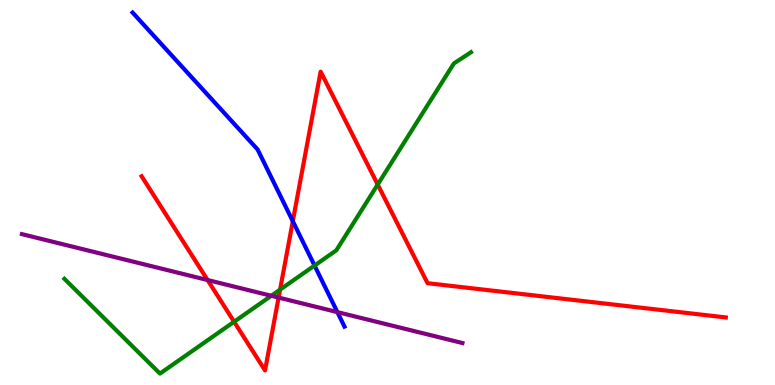[{'lines': ['blue', 'red'], 'intersections': [{'x': 3.78, 'y': 4.25}]}, {'lines': ['green', 'red'], 'intersections': [{'x': 3.02, 'y': 1.64}, {'x': 3.61, 'y': 2.48}, {'x': 4.87, 'y': 5.21}]}, {'lines': ['purple', 'red'], 'intersections': [{'x': 2.68, 'y': 2.73}, {'x': 3.59, 'y': 2.27}]}, {'lines': ['blue', 'green'], 'intersections': [{'x': 4.06, 'y': 3.1}]}, {'lines': ['blue', 'purple'], 'intersections': [{'x': 4.35, 'y': 1.89}]}, {'lines': ['green', 'purple'], 'intersections': [{'x': 3.5, 'y': 2.32}]}]